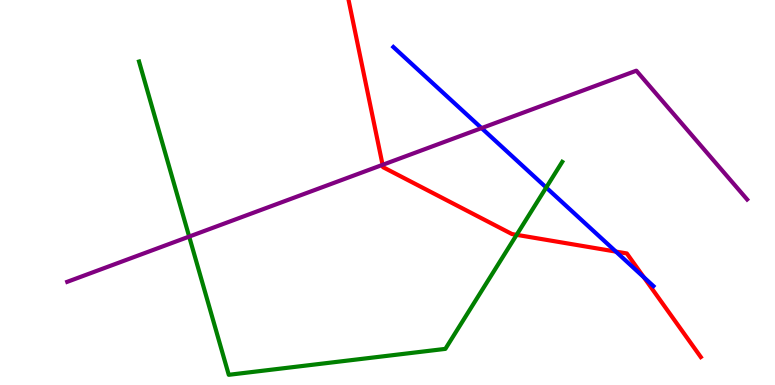[{'lines': ['blue', 'red'], 'intersections': [{'x': 7.95, 'y': 3.46}, {'x': 8.31, 'y': 2.8}]}, {'lines': ['green', 'red'], 'intersections': [{'x': 6.67, 'y': 3.9}]}, {'lines': ['purple', 'red'], 'intersections': [{'x': 4.94, 'y': 5.72}]}, {'lines': ['blue', 'green'], 'intersections': [{'x': 7.05, 'y': 5.13}]}, {'lines': ['blue', 'purple'], 'intersections': [{'x': 6.21, 'y': 6.67}]}, {'lines': ['green', 'purple'], 'intersections': [{'x': 2.44, 'y': 3.85}]}]